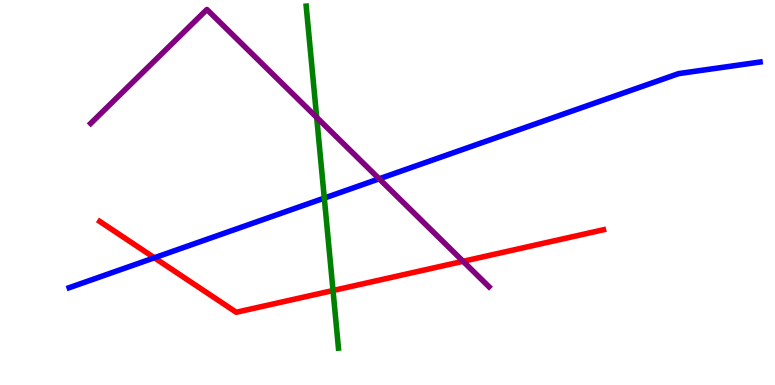[{'lines': ['blue', 'red'], 'intersections': [{'x': 1.99, 'y': 3.3}]}, {'lines': ['green', 'red'], 'intersections': [{'x': 4.3, 'y': 2.45}]}, {'lines': ['purple', 'red'], 'intersections': [{'x': 5.98, 'y': 3.21}]}, {'lines': ['blue', 'green'], 'intersections': [{'x': 4.18, 'y': 4.85}]}, {'lines': ['blue', 'purple'], 'intersections': [{'x': 4.89, 'y': 5.36}]}, {'lines': ['green', 'purple'], 'intersections': [{'x': 4.09, 'y': 6.95}]}]